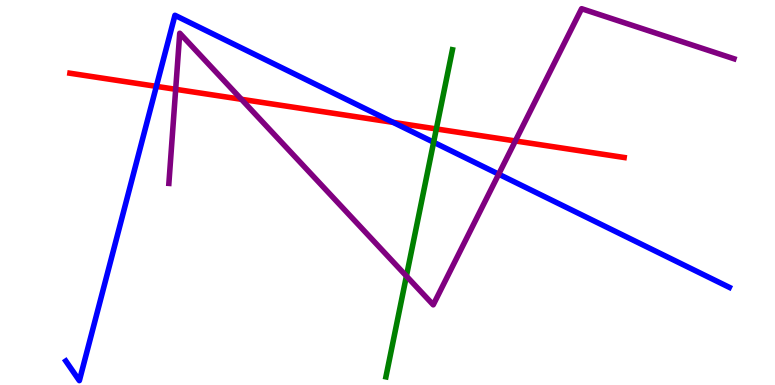[{'lines': ['blue', 'red'], 'intersections': [{'x': 2.02, 'y': 7.76}, {'x': 5.07, 'y': 6.82}]}, {'lines': ['green', 'red'], 'intersections': [{'x': 5.63, 'y': 6.65}]}, {'lines': ['purple', 'red'], 'intersections': [{'x': 2.27, 'y': 7.68}, {'x': 3.12, 'y': 7.42}, {'x': 6.65, 'y': 6.34}]}, {'lines': ['blue', 'green'], 'intersections': [{'x': 5.6, 'y': 6.31}]}, {'lines': ['blue', 'purple'], 'intersections': [{'x': 6.43, 'y': 5.48}]}, {'lines': ['green', 'purple'], 'intersections': [{'x': 5.24, 'y': 2.83}]}]